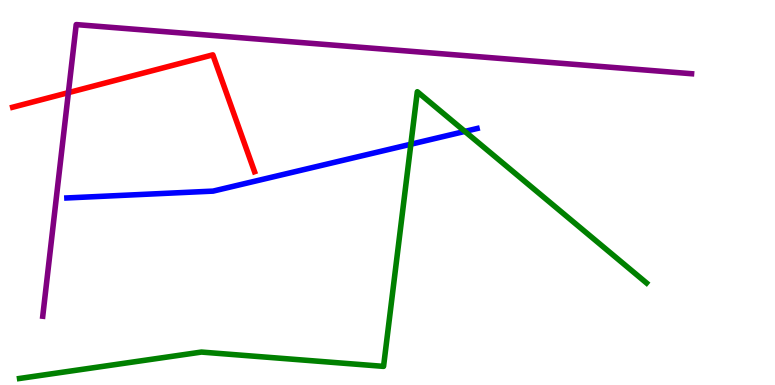[{'lines': ['blue', 'red'], 'intersections': []}, {'lines': ['green', 'red'], 'intersections': []}, {'lines': ['purple', 'red'], 'intersections': [{'x': 0.883, 'y': 7.59}]}, {'lines': ['blue', 'green'], 'intersections': [{'x': 5.3, 'y': 6.25}, {'x': 6.0, 'y': 6.59}]}, {'lines': ['blue', 'purple'], 'intersections': []}, {'lines': ['green', 'purple'], 'intersections': []}]